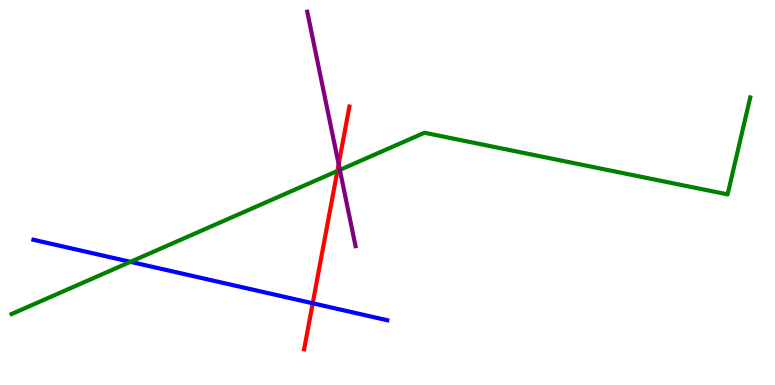[{'lines': ['blue', 'red'], 'intersections': [{'x': 4.03, 'y': 2.12}]}, {'lines': ['green', 'red'], 'intersections': [{'x': 4.35, 'y': 5.56}]}, {'lines': ['purple', 'red'], 'intersections': [{'x': 4.37, 'y': 5.74}]}, {'lines': ['blue', 'green'], 'intersections': [{'x': 1.68, 'y': 3.2}]}, {'lines': ['blue', 'purple'], 'intersections': []}, {'lines': ['green', 'purple'], 'intersections': [{'x': 4.39, 'y': 5.59}]}]